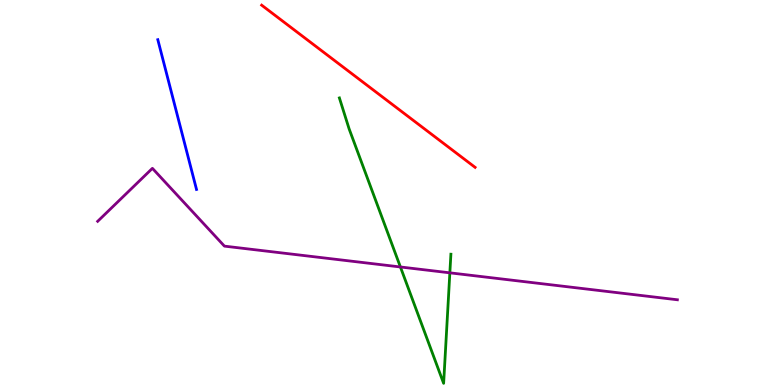[{'lines': ['blue', 'red'], 'intersections': []}, {'lines': ['green', 'red'], 'intersections': []}, {'lines': ['purple', 'red'], 'intersections': []}, {'lines': ['blue', 'green'], 'intersections': []}, {'lines': ['blue', 'purple'], 'intersections': []}, {'lines': ['green', 'purple'], 'intersections': [{'x': 5.17, 'y': 3.07}, {'x': 5.8, 'y': 2.91}]}]